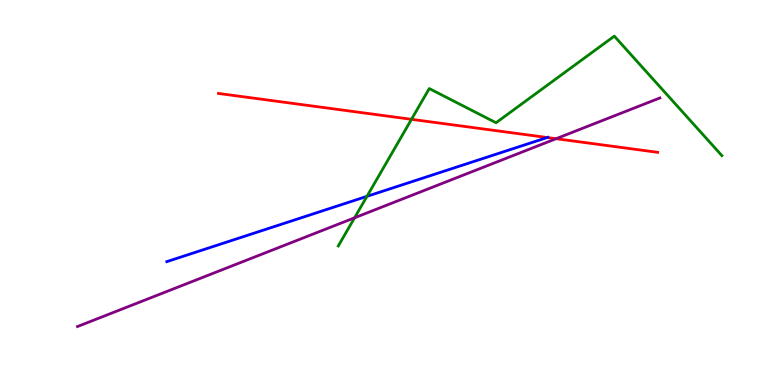[{'lines': ['blue', 'red'], 'intersections': [{'x': 7.06, 'y': 6.43}]}, {'lines': ['green', 'red'], 'intersections': [{'x': 5.31, 'y': 6.9}]}, {'lines': ['purple', 'red'], 'intersections': [{'x': 7.18, 'y': 6.4}]}, {'lines': ['blue', 'green'], 'intersections': [{'x': 4.74, 'y': 4.9}]}, {'lines': ['blue', 'purple'], 'intersections': []}, {'lines': ['green', 'purple'], 'intersections': [{'x': 4.58, 'y': 4.34}]}]